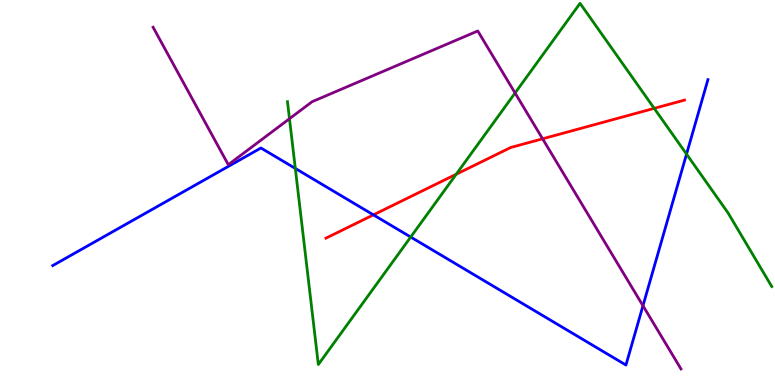[{'lines': ['blue', 'red'], 'intersections': [{'x': 4.82, 'y': 4.42}]}, {'lines': ['green', 'red'], 'intersections': [{'x': 5.89, 'y': 5.47}, {'x': 8.44, 'y': 7.19}]}, {'lines': ['purple', 'red'], 'intersections': [{'x': 7.0, 'y': 6.39}]}, {'lines': ['blue', 'green'], 'intersections': [{'x': 3.81, 'y': 5.63}, {'x': 5.3, 'y': 3.84}, {'x': 8.86, 'y': 6.0}]}, {'lines': ['blue', 'purple'], 'intersections': [{'x': 8.3, 'y': 2.06}]}, {'lines': ['green', 'purple'], 'intersections': [{'x': 3.74, 'y': 6.92}, {'x': 6.65, 'y': 7.58}]}]